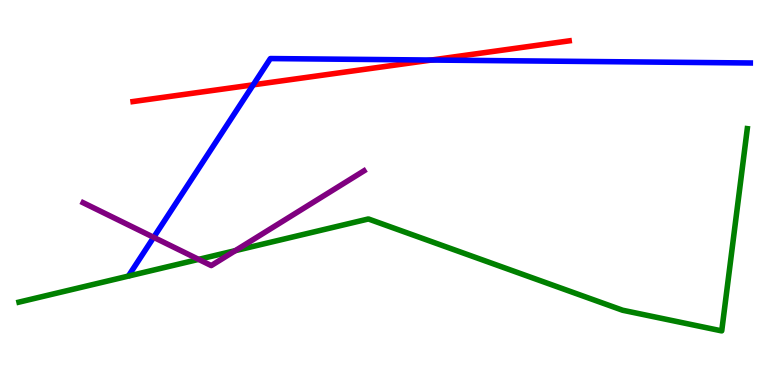[{'lines': ['blue', 'red'], 'intersections': [{'x': 3.27, 'y': 7.8}, {'x': 5.57, 'y': 8.44}]}, {'lines': ['green', 'red'], 'intersections': []}, {'lines': ['purple', 'red'], 'intersections': []}, {'lines': ['blue', 'green'], 'intersections': []}, {'lines': ['blue', 'purple'], 'intersections': [{'x': 1.98, 'y': 3.84}]}, {'lines': ['green', 'purple'], 'intersections': [{'x': 2.56, 'y': 3.26}, {'x': 3.04, 'y': 3.49}]}]